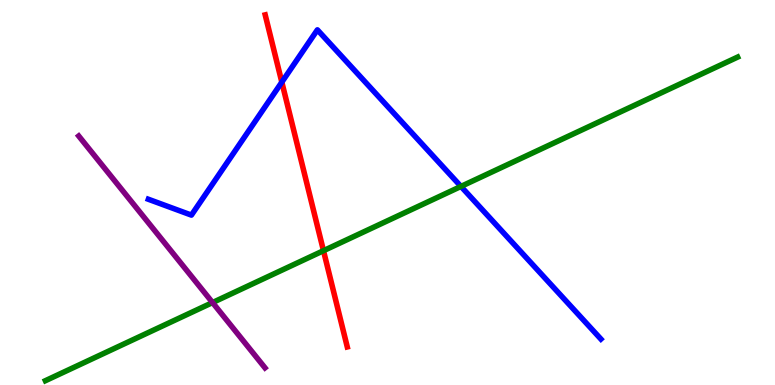[{'lines': ['blue', 'red'], 'intersections': [{'x': 3.64, 'y': 7.87}]}, {'lines': ['green', 'red'], 'intersections': [{'x': 4.17, 'y': 3.49}]}, {'lines': ['purple', 'red'], 'intersections': []}, {'lines': ['blue', 'green'], 'intersections': [{'x': 5.95, 'y': 5.16}]}, {'lines': ['blue', 'purple'], 'intersections': []}, {'lines': ['green', 'purple'], 'intersections': [{'x': 2.74, 'y': 2.14}]}]